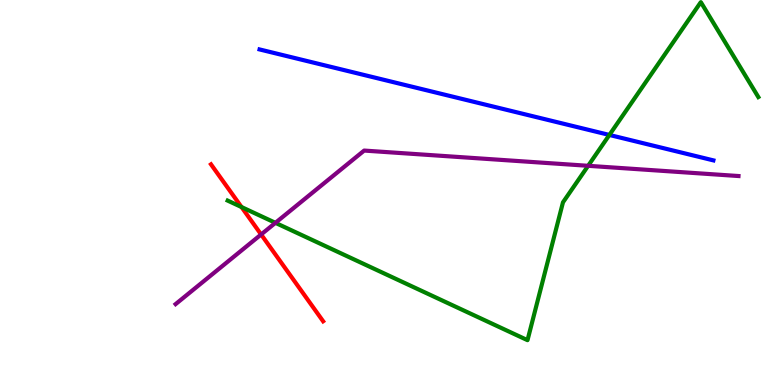[{'lines': ['blue', 'red'], 'intersections': []}, {'lines': ['green', 'red'], 'intersections': [{'x': 3.12, 'y': 4.62}]}, {'lines': ['purple', 'red'], 'intersections': [{'x': 3.37, 'y': 3.91}]}, {'lines': ['blue', 'green'], 'intersections': [{'x': 7.86, 'y': 6.49}]}, {'lines': ['blue', 'purple'], 'intersections': []}, {'lines': ['green', 'purple'], 'intersections': [{'x': 3.55, 'y': 4.21}, {'x': 7.59, 'y': 5.69}]}]